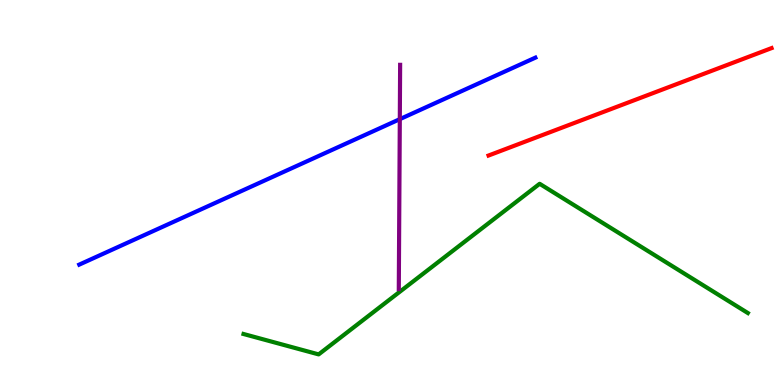[{'lines': ['blue', 'red'], 'intersections': []}, {'lines': ['green', 'red'], 'intersections': []}, {'lines': ['purple', 'red'], 'intersections': []}, {'lines': ['blue', 'green'], 'intersections': []}, {'lines': ['blue', 'purple'], 'intersections': [{'x': 5.16, 'y': 6.9}]}, {'lines': ['green', 'purple'], 'intersections': []}]